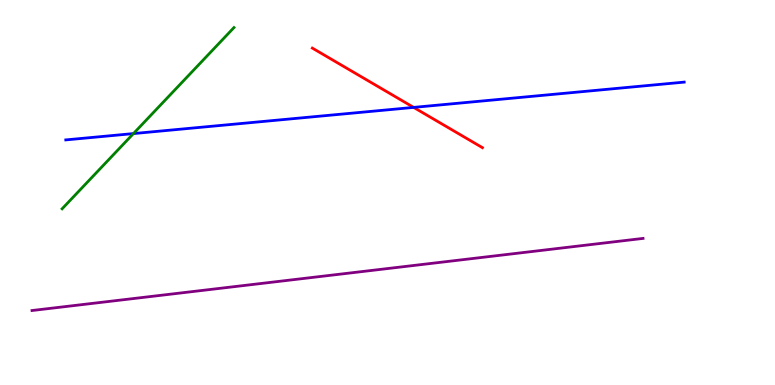[{'lines': ['blue', 'red'], 'intersections': [{'x': 5.34, 'y': 7.21}]}, {'lines': ['green', 'red'], 'intersections': []}, {'lines': ['purple', 'red'], 'intersections': []}, {'lines': ['blue', 'green'], 'intersections': [{'x': 1.72, 'y': 6.53}]}, {'lines': ['blue', 'purple'], 'intersections': []}, {'lines': ['green', 'purple'], 'intersections': []}]